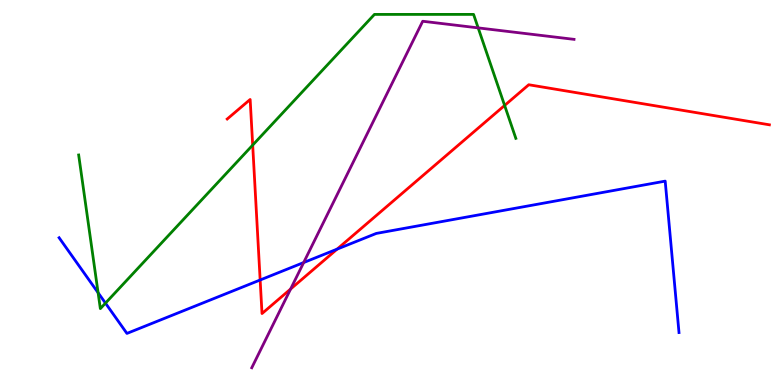[{'lines': ['blue', 'red'], 'intersections': [{'x': 3.36, 'y': 2.73}, {'x': 4.35, 'y': 3.53}]}, {'lines': ['green', 'red'], 'intersections': [{'x': 3.26, 'y': 6.23}, {'x': 6.51, 'y': 7.26}]}, {'lines': ['purple', 'red'], 'intersections': [{'x': 3.75, 'y': 2.49}]}, {'lines': ['blue', 'green'], 'intersections': [{'x': 1.27, 'y': 2.4}, {'x': 1.36, 'y': 2.13}]}, {'lines': ['blue', 'purple'], 'intersections': [{'x': 3.92, 'y': 3.18}]}, {'lines': ['green', 'purple'], 'intersections': [{'x': 6.17, 'y': 9.28}]}]